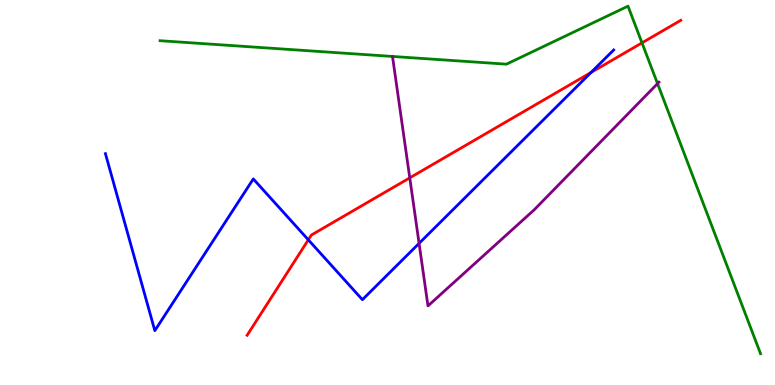[{'lines': ['blue', 'red'], 'intersections': [{'x': 3.98, 'y': 3.77}, {'x': 7.63, 'y': 8.12}]}, {'lines': ['green', 'red'], 'intersections': [{'x': 8.28, 'y': 8.89}]}, {'lines': ['purple', 'red'], 'intersections': [{'x': 5.29, 'y': 5.38}]}, {'lines': ['blue', 'green'], 'intersections': []}, {'lines': ['blue', 'purple'], 'intersections': [{'x': 5.41, 'y': 3.68}]}, {'lines': ['green', 'purple'], 'intersections': [{'x': 8.48, 'y': 7.83}]}]